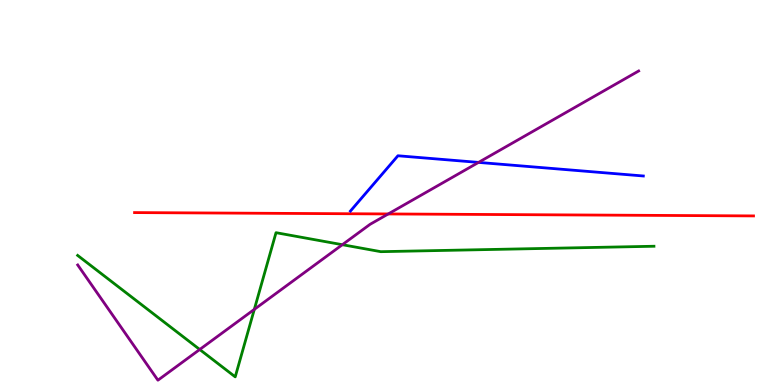[{'lines': ['blue', 'red'], 'intersections': []}, {'lines': ['green', 'red'], 'intersections': []}, {'lines': ['purple', 'red'], 'intersections': [{'x': 5.01, 'y': 4.44}]}, {'lines': ['blue', 'green'], 'intersections': []}, {'lines': ['blue', 'purple'], 'intersections': [{'x': 6.17, 'y': 5.78}]}, {'lines': ['green', 'purple'], 'intersections': [{'x': 2.58, 'y': 0.922}, {'x': 3.28, 'y': 1.96}, {'x': 4.42, 'y': 3.64}]}]